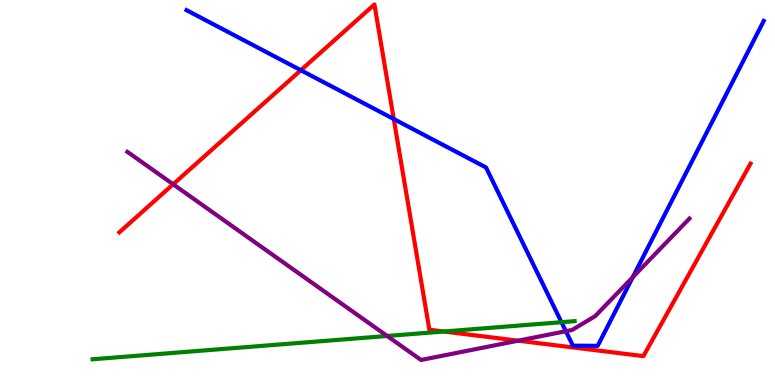[{'lines': ['blue', 'red'], 'intersections': [{'x': 3.88, 'y': 8.18}, {'x': 5.08, 'y': 6.91}]}, {'lines': ['green', 'red'], 'intersections': [{'x': 5.73, 'y': 1.39}]}, {'lines': ['purple', 'red'], 'intersections': [{'x': 2.23, 'y': 5.21}, {'x': 6.69, 'y': 1.15}]}, {'lines': ['blue', 'green'], 'intersections': [{'x': 7.24, 'y': 1.63}]}, {'lines': ['blue', 'purple'], 'intersections': [{'x': 7.3, 'y': 1.4}, {'x': 8.16, 'y': 2.8}]}, {'lines': ['green', 'purple'], 'intersections': [{'x': 5.0, 'y': 1.27}]}]